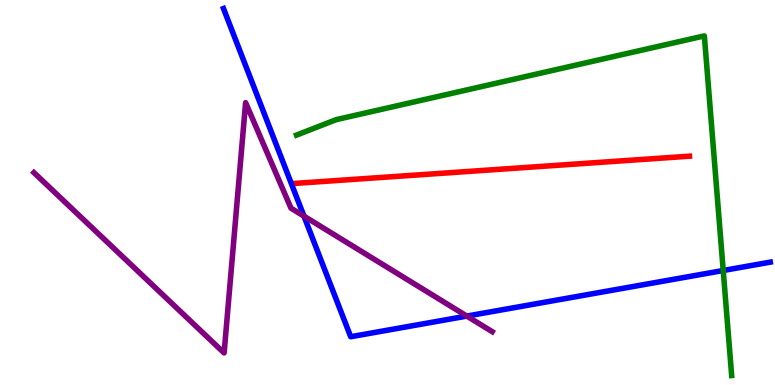[{'lines': ['blue', 'red'], 'intersections': []}, {'lines': ['green', 'red'], 'intersections': []}, {'lines': ['purple', 'red'], 'intersections': []}, {'lines': ['blue', 'green'], 'intersections': [{'x': 9.33, 'y': 2.97}]}, {'lines': ['blue', 'purple'], 'intersections': [{'x': 3.92, 'y': 4.39}, {'x': 6.02, 'y': 1.79}]}, {'lines': ['green', 'purple'], 'intersections': []}]